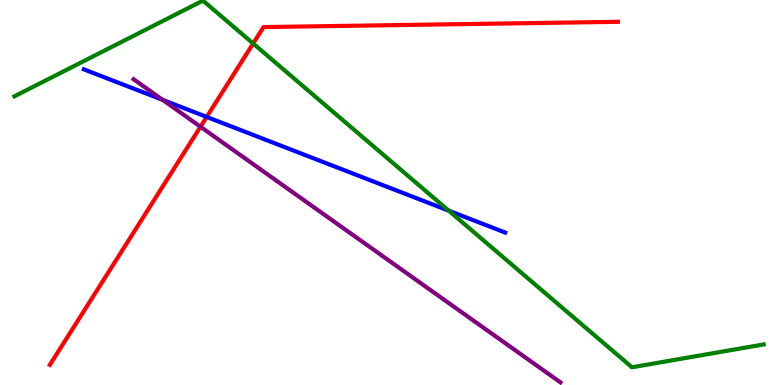[{'lines': ['blue', 'red'], 'intersections': [{'x': 2.67, 'y': 6.96}]}, {'lines': ['green', 'red'], 'intersections': [{'x': 3.27, 'y': 8.87}]}, {'lines': ['purple', 'red'], 'intersections': [{'x': 2.59, 'y': 6.71}]}, {'lines': ['blue', 'green'], 'intersections': [{'x': 5.79, 'y': 4.53}]}, {'lines': ['blue', 'purple'], 'intersections': [{'x': 2.1, 'y': 7.41}]}, {'lines': ['green', 'purple'], 'intersections': []}]